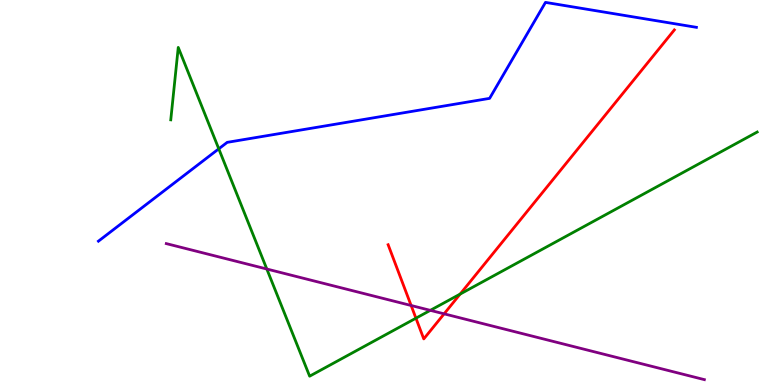[{'lines': ['blue', 'red'], 'intersections': []}, {'lines': ['green', 'red'], 'intersections': [{'x': 5.37, 'y': 1.74}, {'x': 5.94, 'y': 2.36}]}, {'lines': ['purple', 'red'], 'intersections': [{'x': 5.3, 'y': 2.06}, {'x': 5.73, 'y': 1.85}]}, {'lines': ['blue', 'green'], 'intersections': [{'x': 2.82, 'y': 6.13}]}, {'lines': ['blue', 'purple'], 'intersections': []}, {'lines': ['green', 'purple'], 'intersections': [{'x': 3.44, 'y': 3.01}, {'x': 5.55, 'y': 1.94}]}]